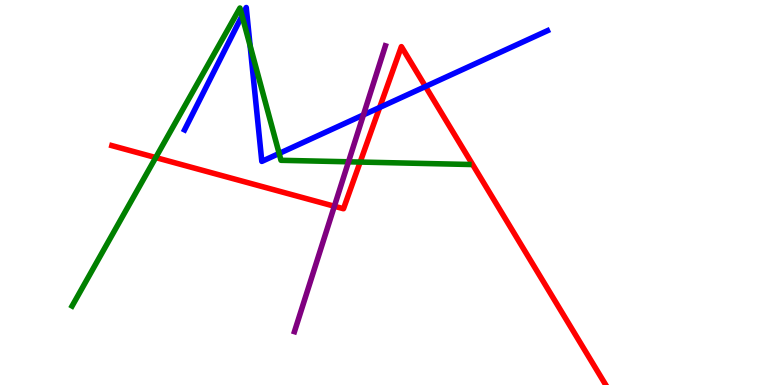[{'lines': ['blue', 'red'], 'intersections': [{'x': 4.9, 'y': 7.21}, {'x': 5.49, 'y': 7.75}]}, {'lines': ['green', 'red'], 'intersections': [{'x': 2.01, 'y': 5.91}, {'x': 4.65, 'y': 5.79}]}, {'lines': ['purple', 'red'], 'intersections': [{'x': 4.31, 'y': 4.64}]}, {'lines': ['blue', 'green'], 'intersections': [{'x': 3.12, 'y': 9.59}, {'x': 3.23, 'y': 8.81}, {'x': 3.6, 'y': 6.01}]}, {'lines': ['blue', 'purple'], 'intersections': [{'x': 4.69, 'y': 7.02}]}, {'lines': ['green', 'purple'], 'intersections': [{'x': 4.5, 'y': 5.8}]}]